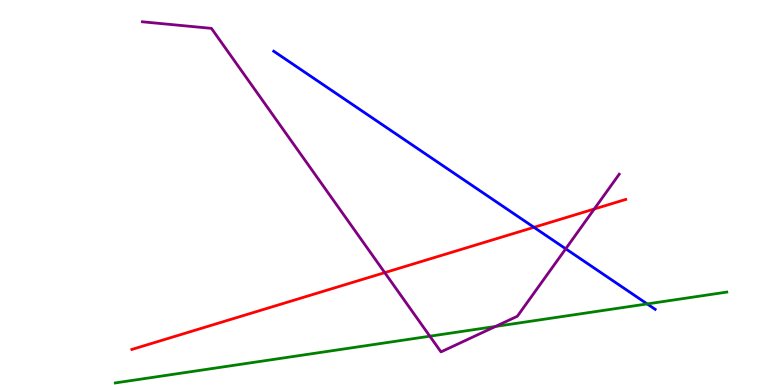[{'lines': ['blue', 'red'], 'intersections': [{'x': 6.89, 'y': 4.1}]}, {'lines': ['green', 'red'], 'intersections': []}, {'lines': ['purple', 'red'], 'intersections': [{'x': 4.96, 'y': 2.92}, {'x': 7.67, 'y': 4.57}]}, {'lines': ['blue', 'green'], 'intersections': [{'x': 8.35, 'y': 2.11}]}, {'lines': ['blue', 'purple'], 'intersections': [{'x': 7.3, 'y': 3.54}]}, {'lines': ['green', 'purple'], 'intersections': [{'x': 5.55, 'y': 1.27}, {'x': 6.39, 'y': 1.52}]}]